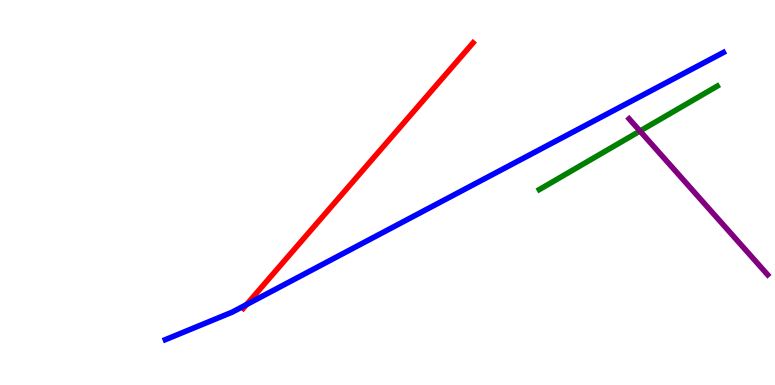[{'lines': ['blue', 'red'], 'intersections': [{'x': 3.18, 'y': 2.09}]}, {'lines': ['green', 'red'], 'intersections': []}, {'lines': ['purple', 'red'], 'intersections': []}, {'lines': ['blue', 'green'], 'intersections': []}, {'lines': ['blue', 'purple'], 'intersections': []}, {'lines': ['green', 'purple'], 'intersections': [{'x': 8.26, 'y': 6.6}]}]